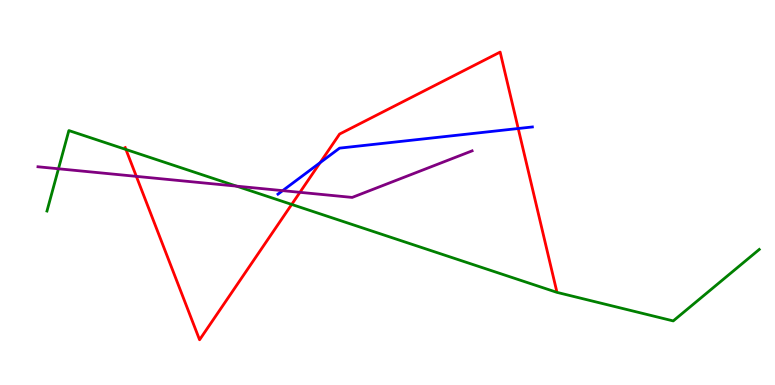[{'lines': ['blue', 'red'], 'intersections': [{'x': 4.13, 'y': 5.78}, {'x': 6.69, 'y': 6.66}]}, {'lines': ['green', 'red'], 'intersections': [{'x': 1.62, 'y': 6.12}, {'x': 3.76, 'y': 4.69}]}, {'lines': ['purple', 'red'], 'intersections': [{'x': 1.76, 'y': 5.42}, {'x': 3.87, 'y': 5.0}]}, {'lines': ['blue', 'green'], 'intersections': []}, {'lines': ['blue', 'purple'], 'intersections': [{'x': 3.65, 'y': 5.05}]}, {'lines': ['green', 'purple'], 'intersections': [{'x': 0.754, 'y': 5.62}, {'x': 3.05, 'y': 5.17}]}]